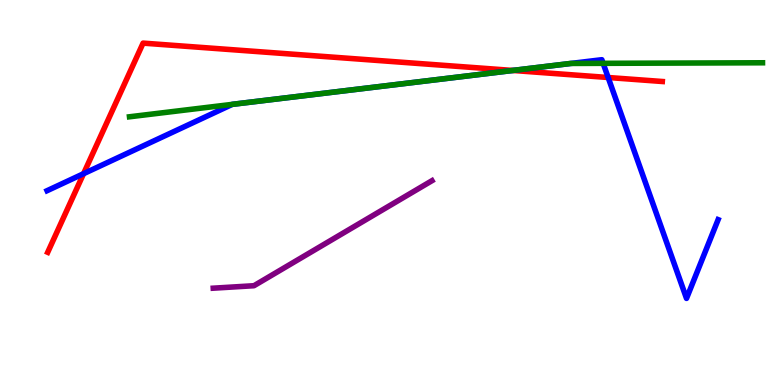[{'lines': ['blue', 'red'], 'intersections': [{'x': 1.08, 'y': 5.49}, {'x': 6.62, 'y': 8.17}, {'x': 7.85, 'y': 7.99}]}, {'lines': ['green', 'red'], 'intersections': [{'x': 6.62, 'y': 8.17}]}, {'lines': ['purple', 'red'], 'intersections': []}, {'lines': ['blue', 'green'], 'intersections': [{'x': 3.0, 'y': 7.29}, {'x': 5.04, 'y': 7.79}, {'x': 7.37, 'y': 8.35}, {'x': 7.78, 'y': 8.36}]}, {'lines': ['blue', 'purple'], 'intersections': []}, {'lines': ['green', 'purple'], 'intersections': []}]